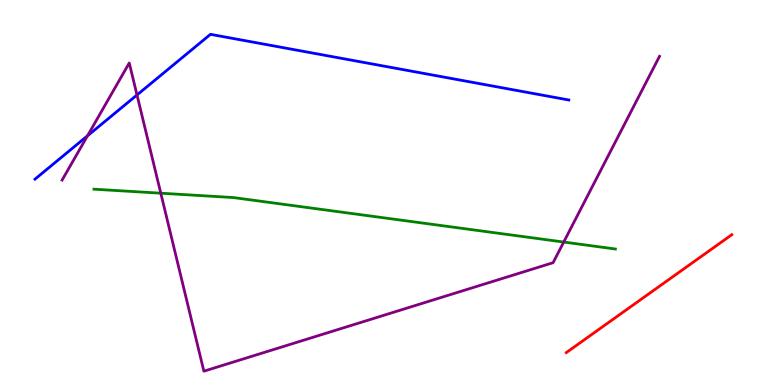[{'lines': ['blue', 'red'], 'intersections': []}, {'lines': ['green', 'red'], 'intersections': []}, {'lines': ['purple', 'red'], 'intersections': []}, {'lines': ['blue', 'green'], 'intersections': []}, {'lines': ['blue', 'purple'], 'intersections': [{'x': 1.13, 'y': 6.47}, {'x': 1.77, 'y': 7.53}]}, {'lines': ['green', 'purple'], 'intersections': [{'x': 2.07, 'y': 4.98}, {'x': 7.27, 'y': 3.71}]}]